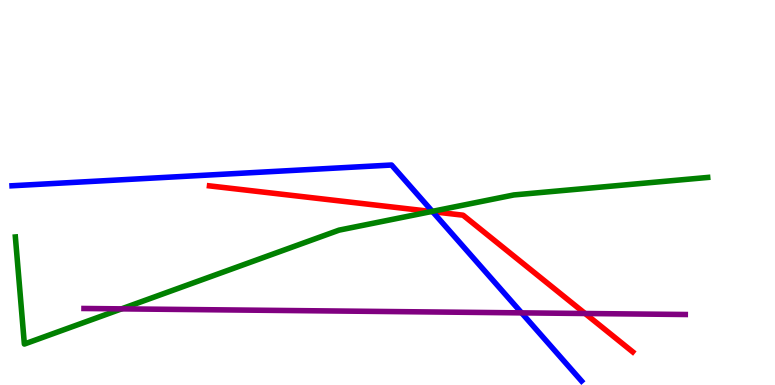[{'lines': ['blue', 'red'], 'intersections': [{'x': 5.58, 'y': 4.5}]}, {'lines': ['green', 'red'], 'intersections': [{'x': 5.57, 'y': 4.51}]}, {'lines': ['purple', 'red'], 'intersections': [{'x': 7.55, 'y': 1.86}]}, {'lines': ['blue', 'green'], 'intersections': [{'x': 5.58, 'y': 4.51}]}, {'lines': ['blue', 'purple'], 'intersections': [{'x': 6.73, 'y': 1.87}]}, {'lines': ['green', 'purple'], 'intersections': [{'x': 1.57, 'y': 1.98}]}]